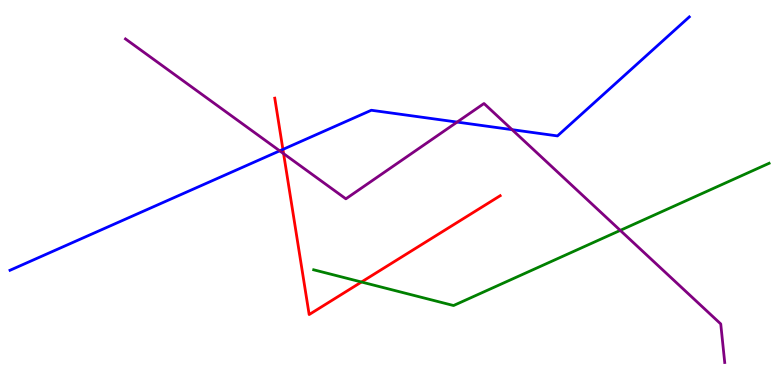[{'lines': ['blue', 'red'], 'intersections': [{'x': 3.65, 'y': 6.12}]}, {'lines': ['green', 'red'], 'intersections': [{'x': 4.66, 'y': 2.68}]}, {'lines': ['purple', 'red'], 'intersections': [{'x': 3.66, 'y': 6.01}]}, {'lines': ['blue', 'green'], 'intersections': []}, {'lines': ['blue', 'purple'], 'intersections': [{'x': 3.61, 'y': 6.08}, {'x': 5.9, 'y': 6.83}, {'x': 6.61, 'y': 6.63}]}, {'lines': ['green', 'purple'], 'intersections': [{'x': 8.0, 'y': 4.02}]}]